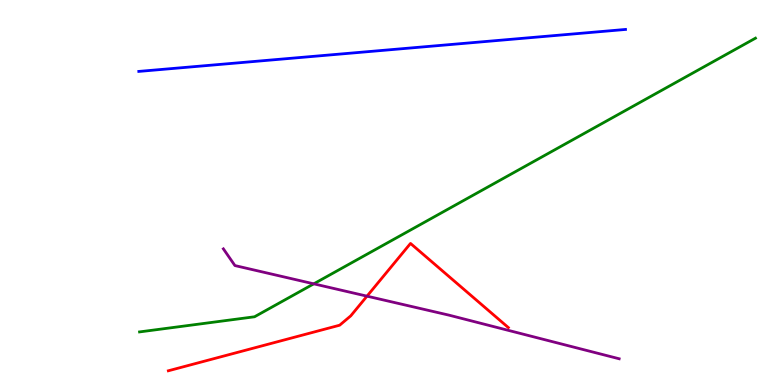[{'lines': ['blue', 'red'], 'intersections': []}, {'lines': ['green', 'red'], 'intersections': []}, {'lines': ['purple', 'red'], 'intersections': [{'x': 4.74, 'y': 2.31}]}, {'lines': ['blue', 'green'], 'intersections': []}, {'lines': ['blue', 'purple'], 'intersections': []}, {'lines': ['green', 'purple'], 'intersections': [{'x': 4.05, 'y': 2.63}]}]